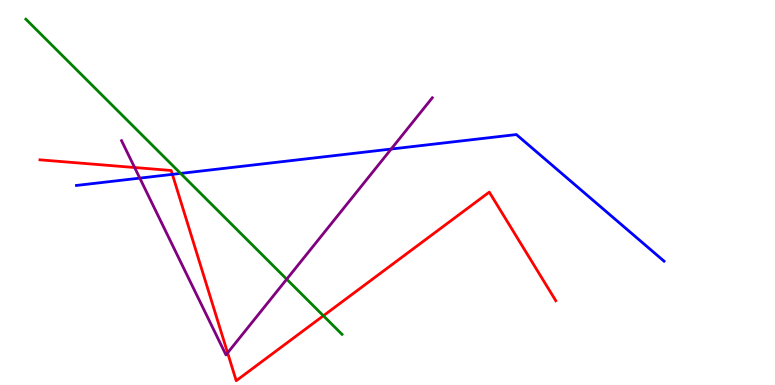[{'lines': ['blue', 'red'], 'intersections': [{'x': 2.22, 'y': 5.47}]}, {'lines': ['green', 'red'], 'intersections': [{'x': 4.17, 'y': 1.8}]}, {'lines': ['purple', 'red'], 'intersections': [{'x': 1.74, 'y': 5.65}, {'x': 2.94, 'y': 0.835}]}, {'lines': ['blue', 'green'], 'intersections': [{'x': 2.33, 'y': 5.5}]}, {'lines': ['blue', 'purple'], 'intersections': [{'x': 1.8, 'y': 5.37}, {'x': 5.05, 'y': 6.13}]}, {'lines': ['green', 'purple'], 'intersections': [{'x': 3.7, 'y': 2.75}]}]